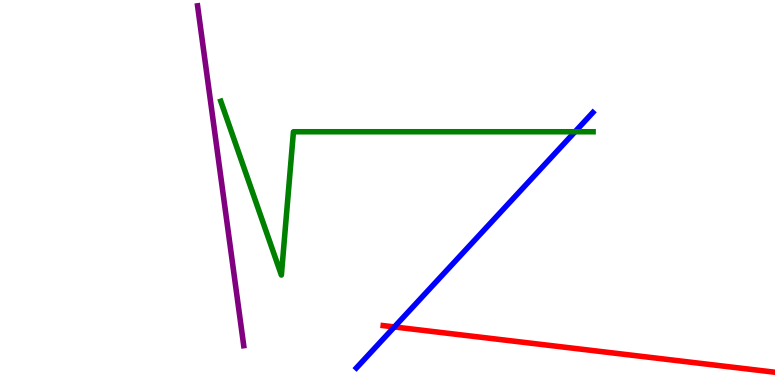[{'lines': ['blue', 'red'], 'intersections': [{'x': 5.09, 'y': 1.51}]}, {'lines': ['green', 'red'], 'intersections': []}, {'lines': ['purple', 'red'], 'intersections': []}, {'lines': ['blue', 'green'], 'intersections': [{'x': 7.42, 'y': 6.58}]}, {'lines': ['blue', 'purple'], 'intersections': []}, {'lines': ['green', 'purple'], 'intersections': []}]